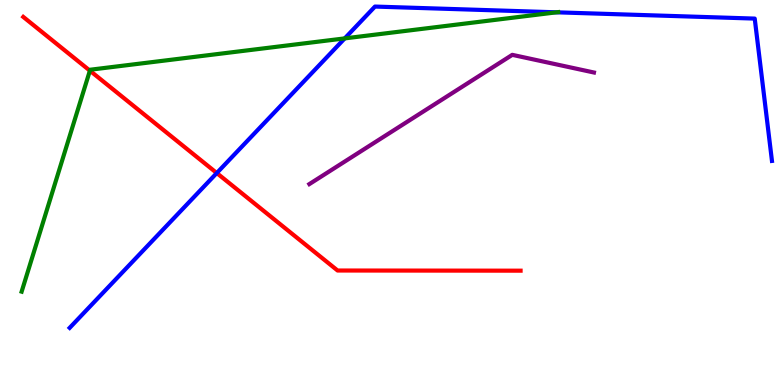[{'lines': ['blue', 'red'], 'intersections': [{'x': 2.8, 'y': 5.51}]}, {'lines': ['green', 'red'], 'intersections': [{'x': 1.16, 'y': 8.16}]}, {'lines': ['purple', 'red'], 'intersections': []}, {'lines': ['blue', 'green'], 'intersections': [{'x': 4.45, 'y': 9.0}, {'x': 7.18, 'y': 9.68}]}, {'lines': ['blue', 'purple'], 'intersections': []}, {'lines': ['green', 'purple'], 'intersections': []}]